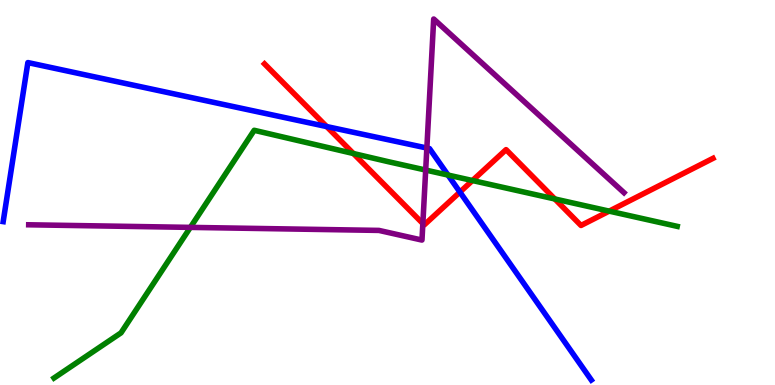[{'lines': ['blue', 'red'], 'intersections': [{'x': 4.22, 'y': 6.71}, {'x': 5.93, 'y': 5.01}]}, {'lines': ['green', 'red'], 'intersections': [{'x': 4.56, 'y': 6.01}, {'x': 6.1, 'y': 5.31}, {'x': 7.16, 'y': 4.83}, {'x': 7.86, 'y': 4.52}]}, {'lines': ['purple', 'red'], 'intersections': [{'x': 5.46, 'y': 4.19}]}, {'lines': ['blue', 'green'], 'intersections': [{'x': 5.78, 'y': 5.45}]}, {'lines': ['blue', 'purple'], 'intersections': [{'x': 5.51, 'y': 6.16}]}, {'lines': ['green', 'purple'], 'intersections': [{'x': 2.46, 'y': 4.09}, {'x': 5.49, 'y': 5.58}]}]